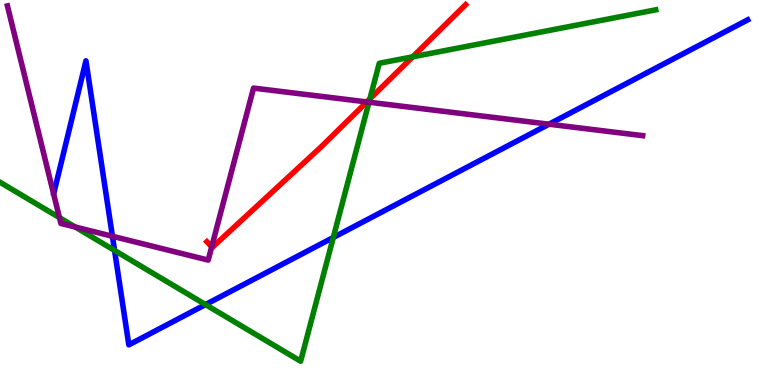[{'lines': ['blue', 'red'], 'intersections': []}, {'lines': ['green', 'red'], 'intersections': [{'x': 4.77, 'y': 7.43}, {'x': 5.32, 'y': 8.52}]}, {'lines': ['purple', 'red'], 'intersections': [{'x': 2.73, 'y': 3.59}, {'x': 4.73, 'y': 7.35}]}, {'lines': ['blue', 'green'], 'intersections': [{'x': 1.48, 'y': 3.5}, {'x': 2.65, 'y': 2.09}, {'x': 4.3, 'y': 3.83}]}, {'lines': ['blue', 'purple'], 'intersections': [{'x': 1.45, 'y': 3.86}, {'x': 7.08, 'y': 6.77}]}, {'lines': ['green', 'purple'], 'intersections': [{'x': 0.767, 'y': 4.35}, {'x': 0.971, 'y': 4.1}, {'x': 4.76, 'y': 7.35}]}]